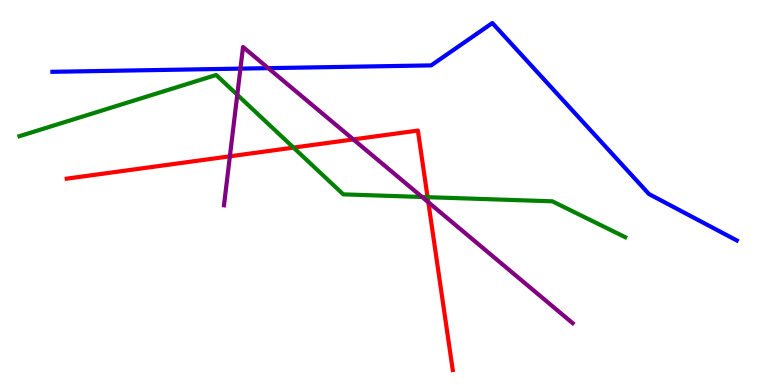[{'lines': ['blue', 'red'], 'intersections': []}, {'lines': ['green', 'red'], 'intersections': [{'x': 3.79, 'y': 6.17}, {'x': 5.52, 'y': 4.88}]}, {'lines': ['purple', 'red'], 'intersections': [{'x': 2.97, 'y': 5.94}, {'x': 4.56, 'y': 6.38}, {'x': 5.53, 'y': 4.75}]}, {'lines': ['blue', 'green'], 'intersections': []}, {'lines': ['blue', 'purple'], 'intersections': [{'x': 3.1, 'y': 8.22}, {'x': 3.46, 'y': 8.23}]}, {'lines': ['green', 'purple'], 'intersections': [{'x': 3.06, 'y': 7.54}, {'x': 5.45, 'y': 4.88}]}]